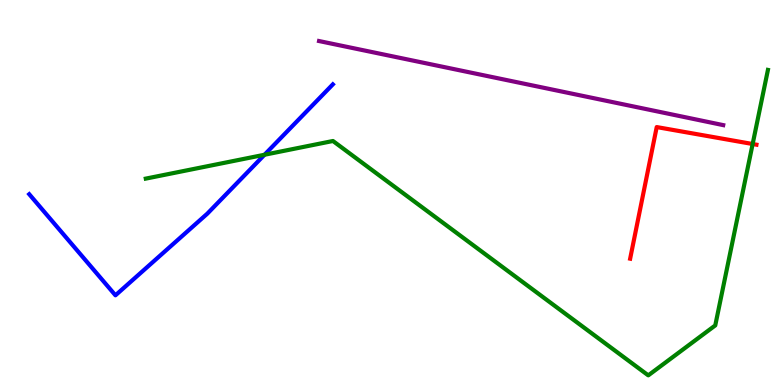[{'lines': ['blue', 'red'], 'intersections': []}, {'lines': ['green', 'red'], 'intersections': [{'x': 9.71, 'y': 6.26}]}, {'lines': ['purple', 'red'], 'intersections': []}, {'lines': ['blue', 'green'], 'intersections': [{'x': 3.41, 'y': 5.98}]}, {'lines': ['blue', 'purple'], 'intersections': []}, {'lines': ['green', 'purple'], 'intersections': []}]